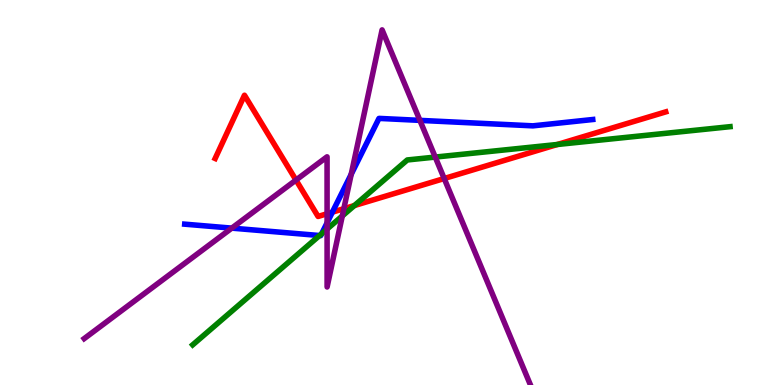[{'lines': ['blue', 'red'], 'intersections': [{'x': 4.29, 'y': 4.49}]}, {'lines': ['green', 'red'], 'intersections': [{'x': 4.57, 'y': 4.66}, {'x': 7.19, 'y': 6.25}]}, {'lines': ['purple', 'red'], 'intersections': [{'x': 3.82, 'y': 5.32}, {'x': 4.22, 'y': 4.45}, {'x': 4.44, 'y': 4.58}, {'x': 5.73, 'y': 5.36}]}, {'lines': ['blue', 'green'], 'intersections': [{'x': 4.12, 'y': 3.88}, {'x': 4.15, 'y': 3.93}]}, {'lines': ['blue', 'purple'], 'intersections': [{'x': 2.99, 'y': 4.07}, {'x': 4.22, 'y': 4.21}, {'x': 4.53, 'y': 5.47}, {'x': 5.42, 'y': 6.87}]}, {'lines': ['green', 'purple'], 'intersections': [{'x': 4.22, 'y': 4.05}, {'x': 4.42, 'y': 4.39}, {'x': 5.62, 'y': 5.92}]}]